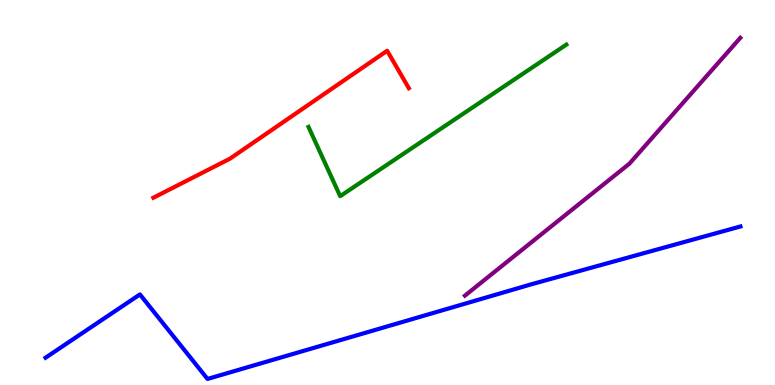[{'lines': ['blue', 'red'], 'intersections': []}, {'lines': ['green', 'red'], 'intersections': []}, {'lines': ['purple', 'red'], 'intersections': []}, {'lines': ['blue', 'green'], 'intersections': []}, {'lines': ['blue', 'purple'], 'intersections': []}, {'lines': ['green', 'purple'], 'intersections': []}]